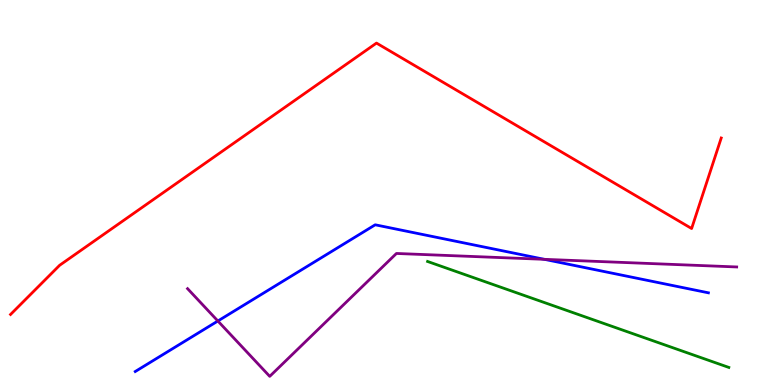[{'lines': ['blue', 'red'], 'intersections': []}, {'lines': ['green', 'red'], 'intersections': []}, {'lines': ['purple', 'red'], 'intersections': []}, {'lines': ['blue', 'green'], 'intersections': []}, {'lines': ['blue', 'purple'], 'intersections': [{'x': 2.81, 'y': 1.66}, {'x': 7.02, 'y': 3.26}]}, {'lines': ['green', 'purple'], 'intersections': []}]